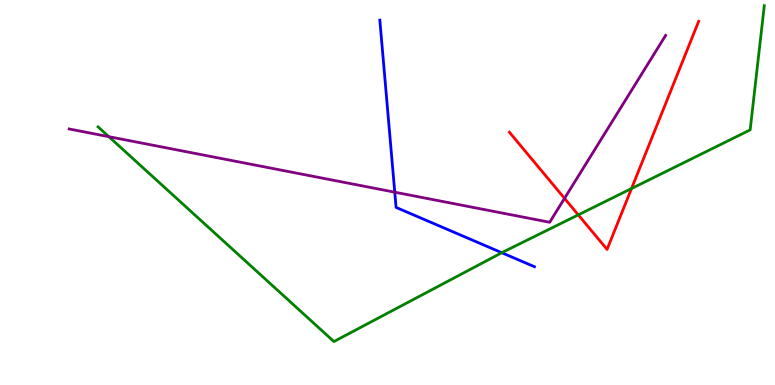[{'lines': ['blue', 'red'], 'intersections': []}, {'lines': ['green', 'red'], 'intersections': [{'x': 7.46, 'y': 4.42}, {'x': 8.15, 'y': 5.1}]}, {'lines': ['purple', 'red'], 'intersections': [{'x': 7.28, 'y': 4.85}]}, {'lines': ['blue', 'green'], 'intersections': [{'x': 6.47, 'y': 3.44}]}, {'lines': ['blue', 'purple'], 'intersections': [{'x': 5.09, 'y': 5.01}]}, {'lines': ['green', 'purple'], 'intersections': [{'x': 1.4, 'y': 6.45}]}]